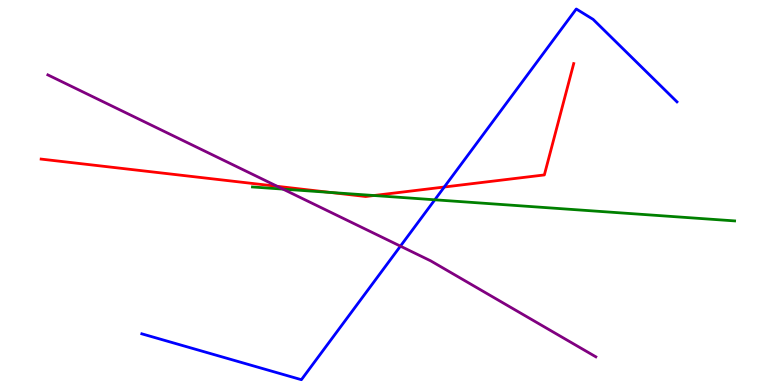[{'lines': ['blue', 'red'], 'intersections': [{'x': 5.73, 'y': 5.14}]}, {'lines': ['green', 'red'], 'intersections': [{'x': 4.26, 'y': 5.0}, {'x': 4.82, 'y': 4.92}]}, {'lines': ['purple', 'red'], 'intersections': [{'x': 3.58, 'y': 5.16}]}, {'lines': ['blue', 'green'], 'intersections': [{'x': 5.61, 'y': 4.81}]}, {'lines': ['blue', 'purple'], 'intersections': [{'x': 5.17, 'y': 3.61}]}, {'lines': ['green', 'purple'], 'intersections': [{'x': 3.65, 'y': 5.09}]}]